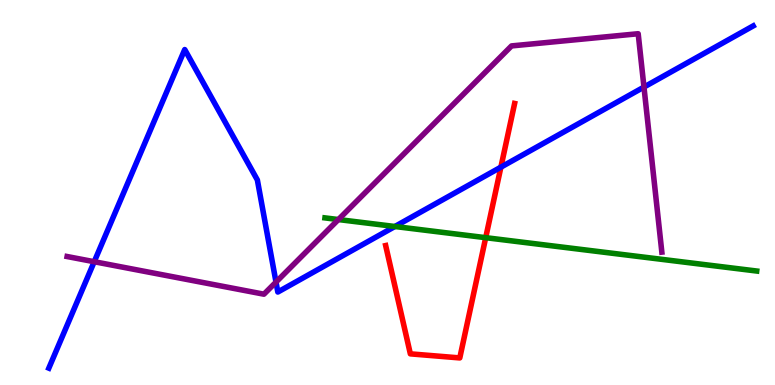[{'lines': ['blue', 'red'], 'intersections': [{'x': 6.46, 'y': 5.66}]}, {'lines': ['green', 'red'], 'intersections': [{'x': 6.27, 'y': 3.83}]}, {'lines': ['purple', 'red'], 'intersections': []}, {'lines': ['blue', 'green'], 'intersections': [{'x': 5.1, 'y': 4.12}]}, {'lines': ['blue', 'purple'], 'intersections': [{'x': 1.22, 'y': 3.2}, {'x': 3.56, 'y': 2.67}, {'x': 8.31, 'y': 7.74}]}, {'lines': ['green', 'purple'], 'intersections': [{'x': 4.37, 'y': 4.3}]}]